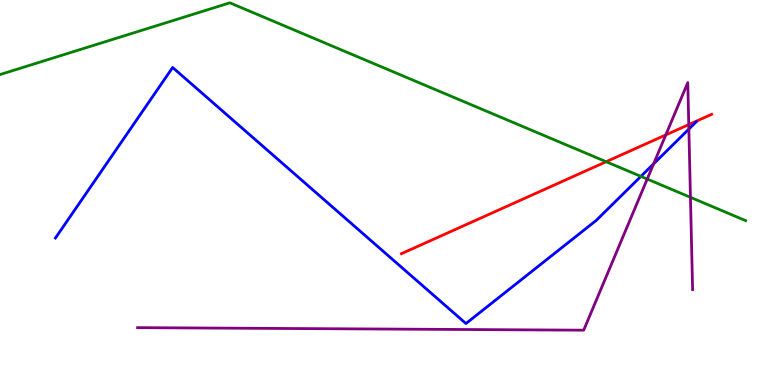[{'lines': ['blue', 'red'], 'intersections': []}, {'lines': ['green', 'red'], 'intersections': [{'x': 7.82, 'y': 5.8}]}, {'lines': ['purple', 'red'], 'intersections': [{'x': 8.59, 'y': 6.5}, {'x': 8.89, 'y': 6.76}]}, {'lines': ['blue', 'green'], 'intersections': [{'x': 8.27, 'y': 5.42}]}, {'lines': ['blue', 'purple'], 'intersections': [{'x': 8.43, 'y': 5.74}, {'x': 8.89, 'y': 6.65}]}, {'lines': ['green', 'purple'], 'intersections': [{'x': 8.35, 'y': 5.35}, {'x': 8.91, 'y': 4.87}]}]